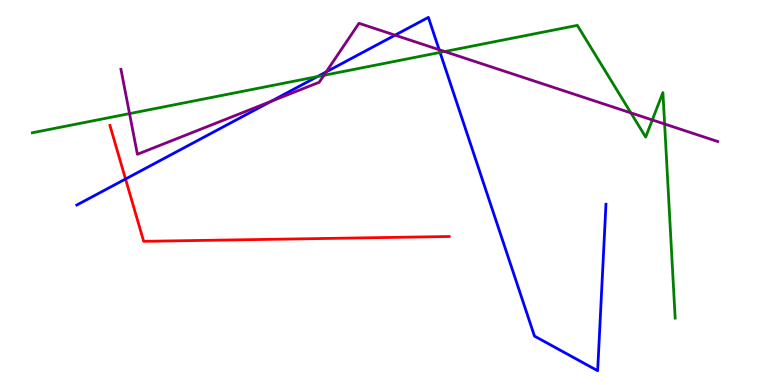[{'lines': ['blue', 'red'], 'intersections': [{'x': 1.62, 'y': 5.35}]}, {'lines': ['green', 'red'], 'intersections': []}, {'lines': ['purple', 'red'], 'intersections': []}, {'lines': ['blue', 'green'], 'intersections': [{'x': 4.1, 'y': 8.01}, {'x': 5.68, 'y': 8.64}]}, {'lines': ['blue', 'purple'], 'intersections': [{'x': 3.5, 'y': 7.37}, {'x': 4.21, 'y': 8.13}, {'x': 5.1, 'y': 9.09}, {'x': 5.67, 'y': 8.71}]}, {'lines': ['green', 'purple'], 'intersections': [{'x': 1.67, 'y': 7.05}, {'x': 4.18, 'y': 8.04}, {'x': 5.74, 'y': 8.66}, {'x': 8.14, 'y': 7.07}, {'x': 8.42, 'y': 6.88}, {'x': 8.58, 'y': 6.78}]}]